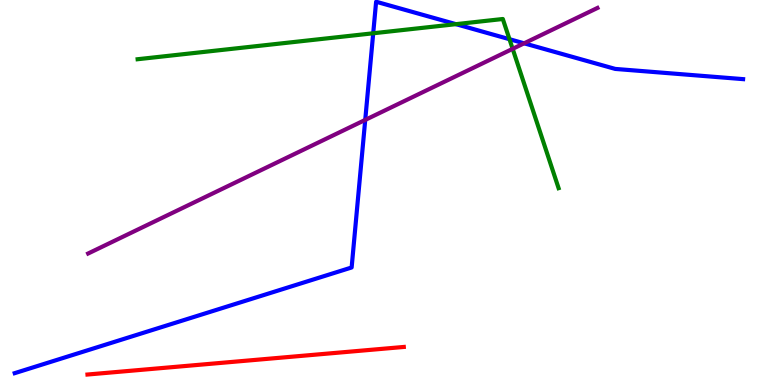[{'lines': ['blue', 'red'], 'intersections': []}, {'lines': ['green', 'red'], 'intersections': []}, {'lines': ['purple', 'red'], 'intersections': []}, {'lines': ['blue', 'green'], 'intersections': [{'x': 4.82, 'y': 9.14}, {'x': 5.88, 'y': 9.37}, {'x': 6.57, 'y': 8.98}]}, {'lines': ['blue', 'purple'], 'intersections': [{'x': 4.71, 'y': 6.89}, {'x': 6.76, 'y': 8.87}]}, {'lines': ['green', 'purple'], 'intersections': [{'x': 6.61, 'y': 8.73}]}]